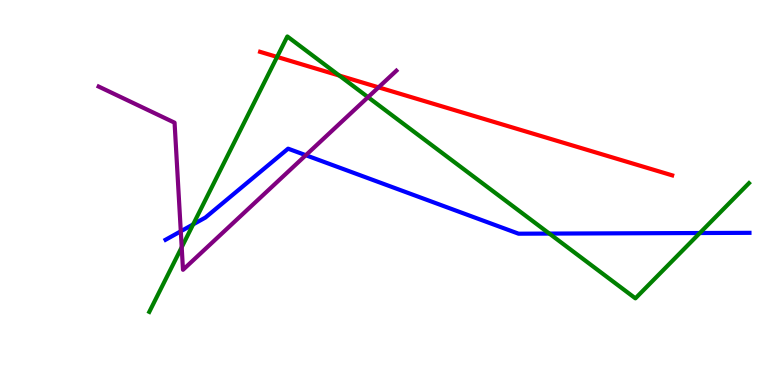[{'lines': ['blue', 'red'], 'intersections': []}, {'lines': ['green', 'red'], 'intersections': [{'x': 3.58, 'y': 8.52}, {'x': 4.38, 'y': 8.04}]}, {'lines': ['purple', 'red'], 'intersections': [{'x': 4.88, 'y': 7.73}]}, {'lines': ['blue', 'green'], 'intersections': [{'x': 2.49, 'y': 4.17}, {'x': 7.09, 'y': 3.93}, {'x': 9.03, 'y': 3.95}]}, {'lines': ['blue', 'purple'], 'intersections': [{'x': 2.33, 'y': 3.99}, {'x': 3.95, 'y': 5.97}]}, {'lines': ['green', 'purple'], 'intersections': [{'x': 2.34, 'y': 3.58}, {'x': 4.75, 'y': 7.48}]}]